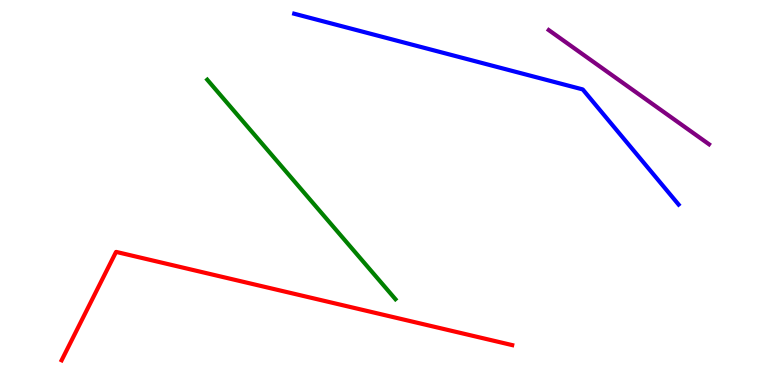[{'lines': ['blue', 'red'], 'intersections': []}, {'lines': ['green', 'red'], 'intersections': []}, {'lines': ['purple', 'red'], 'intersections': []}, {'lines': ['blue', 'green'], 'intersections': []}, {'lines': ['blue', 'purple'], 'intersections': []}, {'lines': ['green', 'purple'], 'intersections': []}]